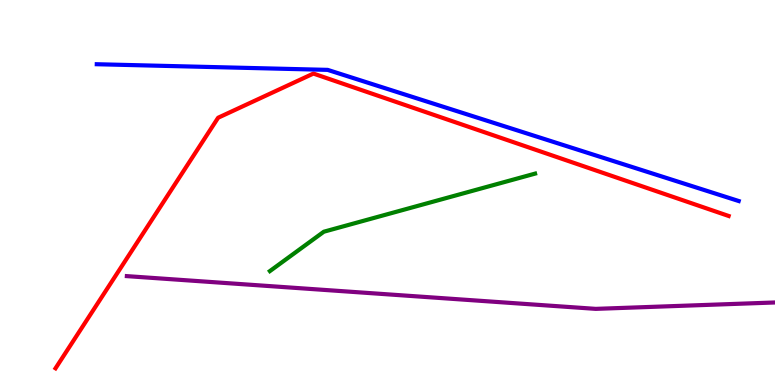[{'lines': ['blue', 'red'], 'intersections': []}, {'lines': ['green', 'red'], 'intersections': []}, {'lines': ['purple', 'red'], 'intersections': []}, {'lines': ['blue', 'green'], 'intersections': []}, {'lines': ['blue', 'purple'], 'intersections': []}, {'lines': ['green', 'purple'], 'intersections': []}]